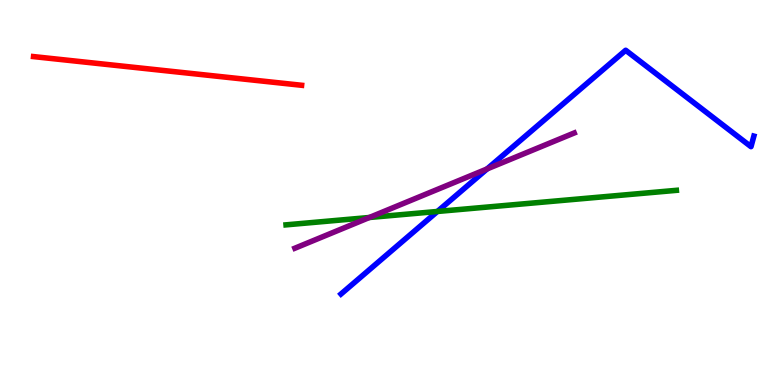[{'lines': ['blue', 'red'], 'intersections': []}, {'lines': ['green', 'red'], 'intersections': []}, {'lines': ['purple', 'red'], 'intersections': []}, {'lines': ['blue', 'green'], 'intersections': [{'x': 5.64, 'y': 4.51}]}, {'lines': ['blue', 'purple'], 'intersections': [{'x': 6.29, 'y': 5.61}]}, {'lines': ['green', 'purple'], 'intersections': [{'x': 4.77, 'y': 4.35}]}]